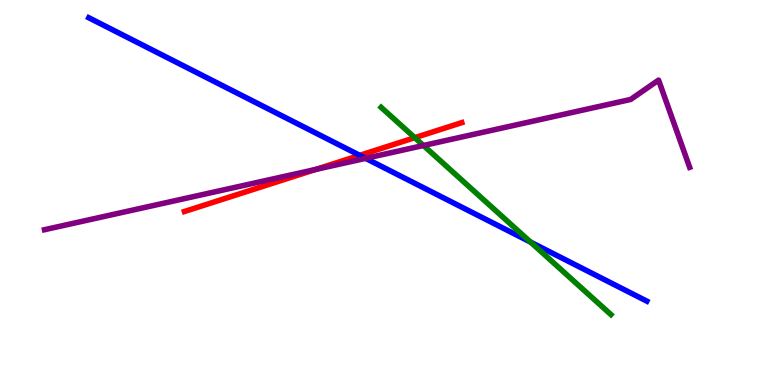[{'lines': ['blue', 'red'], 'intersections': [{'x': 4.64, 'y': 5.97}]}, {'lines': ['green', 'red'], 'intersections': [{'x': 5.35, 'y': 6.42}]}, {'lines': ['purple', 'red'], 'intersections': [{'x': 4.07, 'y': 5.6}]}, {'lines': ['blue', 'green'], 'intersections': [{'x': 6.85, 'y': 3.71}]}, {'lines': ['blue', 'purple'], 'intersections': [{'x': 4.72, 'y': 5.89}]}, {'lines': ['green', 'purple'], 'intersections': [{'x': 5.46, 'y': 6.22}]}]